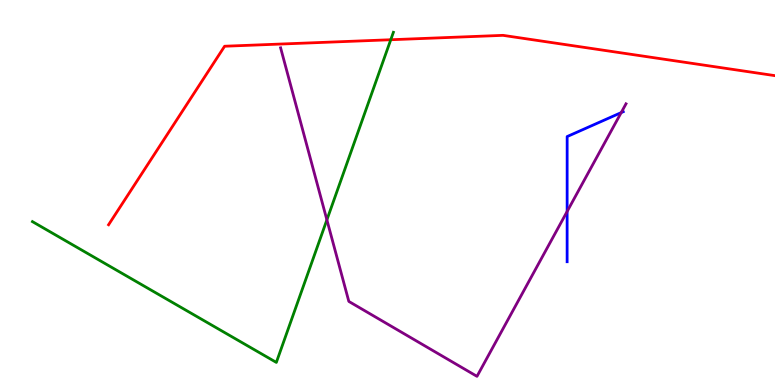[{'lines': ['blue', 'red'], 'intersections': []}, {'lines': ['green', 'red'], 'intersections': [{'x': 5.04, 'y': 8.97}]}, {'lines': ['purple', 'red'], 'intersections': []}, {'lines': ['blue', 'green'], 'intersections': []}, {'lines': ['blue', 'purple'], 'intersections': [{'x': 7.32, 'y': 4.51}, {'x': 8.02, 'y': 7.08}]}, {'lines': ['green', 'purple'], 'intersections': [{'x': 4.22, 'y': 4.29}]}]